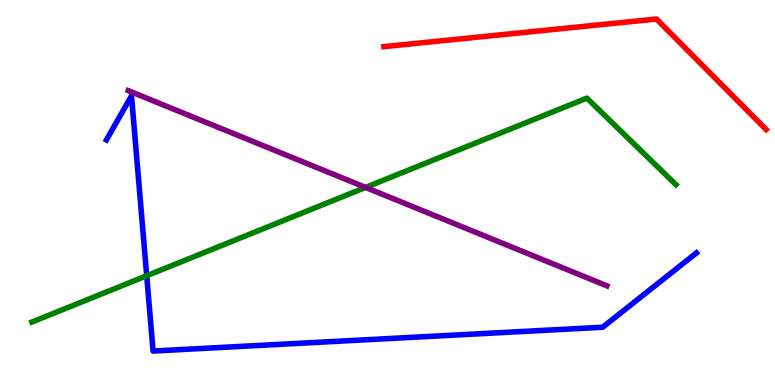[{'lines': ['blue', 'red'], 'intersections': []}, {'lines': ['green', 'red'], 'intersections': []}, {'lines': ['purple', 'red'], 'intersections': []}, {'lines': ['blue', 'green'], 'intersections': [{'x': 1.89, 'y': 2.84}]}, {'lines': ['blue', 'purple'], 'intersections': []}, {'lines': ['green', 'purple'], 'intersections': [{'x': 4.72, 'y': 5.13}]}]